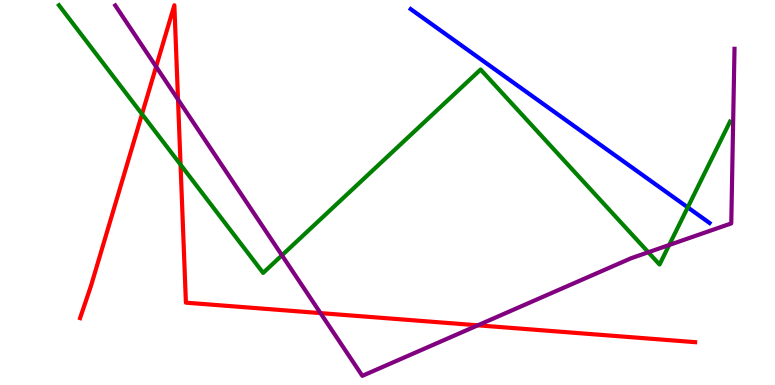[{'lines': ['blue', 'red'], 'intersections': []}, {'lines': ['green', 'red'], 'intersections': [{'x': 1.83, 'y': 7.04}, {'x': 2.33, 'y': 5.72}]}, {'lines': ['purple', 'red'], 'intersections': [{'x': 2.01, 'y': 8.27}, {'x': 2.3, 'y': 7.42}, {'x': 4.14, 'y': 1.87}, {'x': 6.17, 'y': 1.55}]}, {'lines': ['blue', 'green'], 'intersections': [{'x': 8.87, 'y': 4.61}]}, {'lines': ['blue', 'purple'], 'intersections': []}, {'lines': ['green', 'purple'], 'intersections': [{'x': 3.64, 'y': 3.37}, {'x': 8.37, 'y': 3.45}, {'x': 8.63, 'y': 3.64}]}]